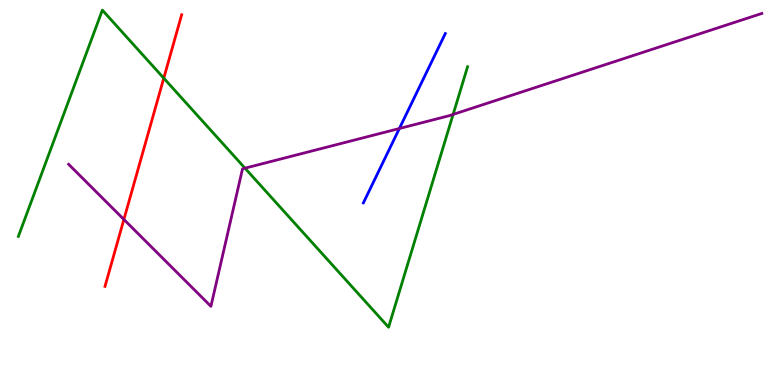[{'lines': ['blue', 'red'], 'intersections': []}, {'lines': ['green', 'red'], 'intersections': [{'x': 2.11, 'y': 7.97}]}, {'lines': ['purple', 'red'], 'intersections': [{'x': 1.6, 'y': 4.3}]}, {'lines': ['blue', 'green'], 'intersections': []}, {'lines': ['blue', 'purple'], 'intersections': [{'x': 5.15, 'y': 6.66}]}, {'lines': ['green', 'purple'], 'intersections': [{'x': 3.16, 'y': 5.63}, {'x': 5.85, 'y': 7.03}]}]